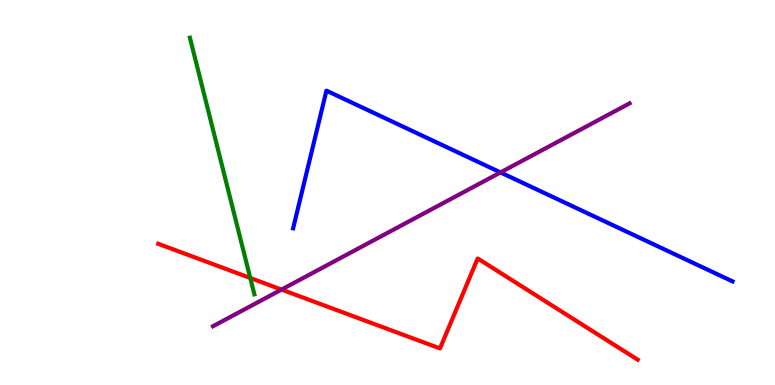[{'lines': ['blue', 'red'], 'intersections': []}, {'lines': ['green', 'red'], 'intersections': [{'x': 3.23, 'y': 2.78}]}, {'lines': ['purple', 'red'], 'intersections': [{'x': 3.63, 'y': 2.48}]}, {'lines': ['blue', 'green'], 'intersections': []}, {'lines': ['blue', 'purple'], 'intersections': [{'x': 6.46, 'y': 5.52}]}, {'lines': ['green', 'purple'], 'intersections': []}]